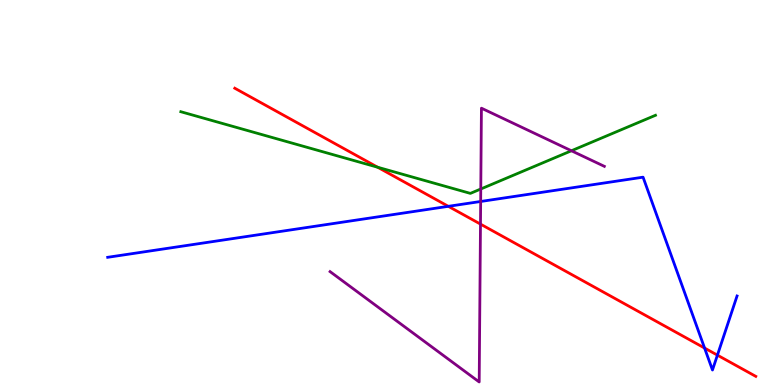[{'lines': ['blue', 'red'], 'intersections': [{'x': 5.78, 'y': 4.64}, {'x': 9.09, 'y': 0.96}, {'x': 9.26, 'y': 0.775}]}, {'lines': ['green', 'red'], 'intersections': [{'x': 4.87, 'y': 5.66}]}, {'lines': ['purple', 'red'], 'intersections': [{'x': 6.2, 'y': 4.18}]}, {'lines': ['blue', 'green'], 'intersections': []}, {'lines': ['blue', 'purple'], 'intersections': [{'x': 6.2, 'y': 4.77}]}, {'lines': ['green', 'purple'], 'intersections': [{'x': 6.2, 'y': 5.09}, {'x': 7.37, 'y': 6.08}]}]